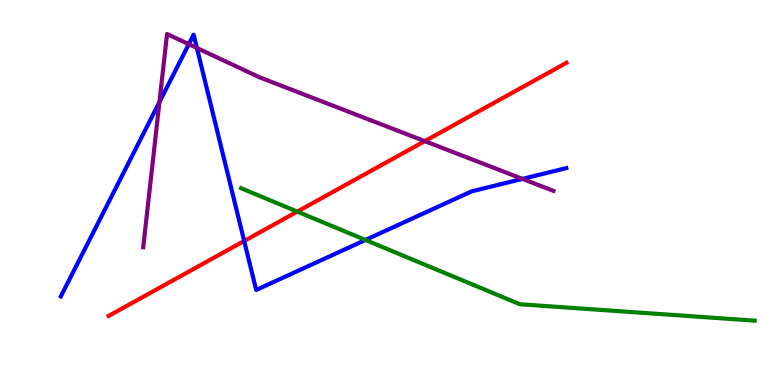[{'lines': ['blue', 'red'], 'intersections': [{'x': 3.15, 'y': 3.74}]}, {'lines': ['green', 'red'], 'intersections': [{'x': 3.84, 'y': 4.5}]}, {'lines': ['purple', 'red'], 'intersections': [{'x': 5.48, 'y': 6.33}]}, {'lines': ['blue', 'green'], 'intersections': [{'x': 4.72, 'y': 3.77}]}, {'lines': ['blue', 'purple'], 'intersections': [{'x': 2.06, 'y': 7.35}, {'x': 2.44, 'y': 8.85}, {'x': 2.54, 'y': 8.75}, {'x': 6.74, 'y': 5.35}]}, {'lines': ['green', 'purple'], 'intersections': []}]